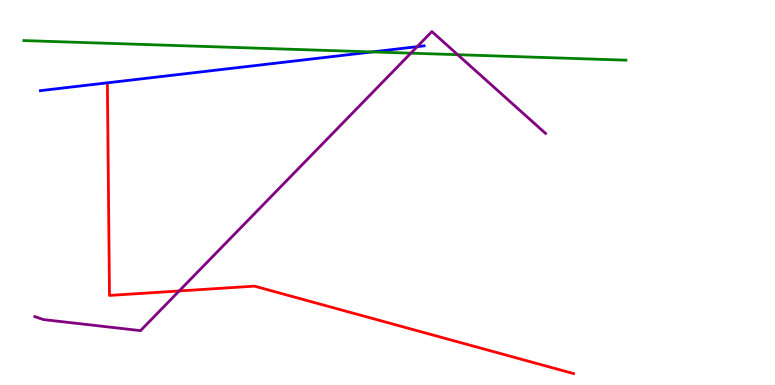[{'lines': ['blue', 'red'], 'intersections': []}, {'lines': ['green', 'red'], 'intersections': []}, {'lines': ['purple', 'red'], 'intersections': [{'x': 2.31, 'y': 2.44}]}, {'lines': ['blue', 'green'], 'intersections': [{'x': 4.8, 'y': 8.65}]}, {'lines': ['blue', 'purple'], 'intersections': [{'x': 5.38, 'y': 8.79}]}, {'lines': ['green', 'purple'], 'intersections': [{'x': 5.3, 'y': 8.62}, {'x': 5.91, 'y': 8.58}]}]